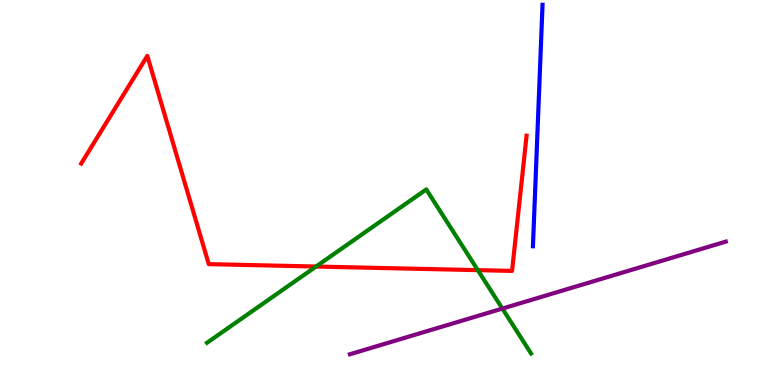[{'lines': ['blue', 'red'], 'intersections': []}, {'lines': ['green', 'red'], 'intersections': [{'x': 4.08, 'y': 3.08}, {'x': 6.17, 'y': 2.98}]}, {'lines': ['purple', 'red'], 'intersections': []}, {'lines': ['blue', 'green'], 'intersections': []}, {'lines': ['blue', 'purple'], 'intersections': []}, {'lines': ['green', 'purple'], 'intersections': [{'x': 6.48, 'y': 1.99}]}]